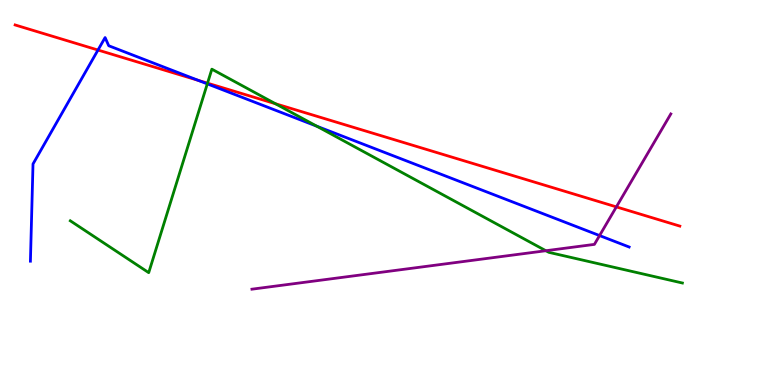[{'lines': ['blue', 'red'], 'intersections': [{'x': 1.26, 'y': 8.7}, {'x': 2.56, 'y': 7.91}]}, {'lines': ['green', 'red'], 'intersections': [{'x': 2.68, 'y': 7.84}, {'x': 3.55, 'y': 7.31}]}, {'lines': ['purple', 'red'], 'intersections': [{'x': 7.95, 'y': 4.63}]}, {'lines': ['blue', 'green'], 'intersections': [{'x': 2.67, 'y': 7.82}, {'x': 4.09, 'y': 6.72}]}, {'lines': ['blue', 'purple'], 'intersections': [{'x': 7.74, 'y': 3.88}]}, {'lines': ['green', 'purple'], 'intersections': [{'x': 7.04, 'y': 3.49}]}]